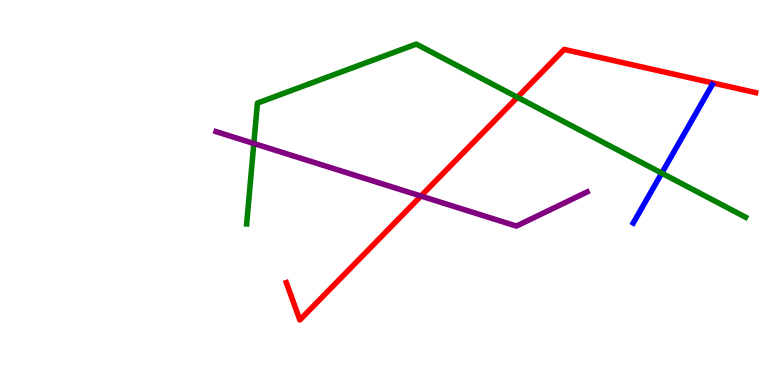[{'lines': ['blue', 'red'], 'intersections': []}, {'lines': ['green', 'red'], 'intersections': [{'x': 6.68, 'y': 7.47}]}, {'lines': ['purple', 'red'], 'intersections': [{'x': 5.43, 'y': 4.91}]}, {'lines': ['blue', 'green'], 'intersections': [{'x': 8.54, 'y': 5.5}]}, {'lines': ['blue', 'purple'], 'intersections': []}, {'lines': ['green', 'purple'], 'intersections': [{'x': 3.28, 'y': 6.27}]}]